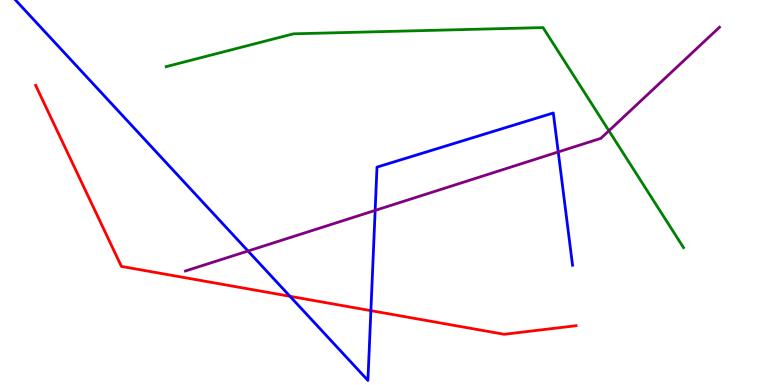[{'lines': ['blue', 'red'], 'intersections': [{'x': 3.74, 'y': 2.3}, {'x': 4.79, 'y': 1.93}]}, {'lines': ['green', 'red'], 'intersections': []}, {'lines': ['purple', 'red'], 'intersections': []}, {'lines': ['blue', 'green'], 'intersections': []}, {'lines': ['blue', 'purple'], 'intersections': [{'x': 3.2, 'y': 3.48}, {'x': 4.84, 'y': 4.53}, {'x': 7.2, 'y': 6.05}]}, {'lines': ['green', 'purple'], 'intersections': [{'x': 7.86, 'y': 6.6}]}]